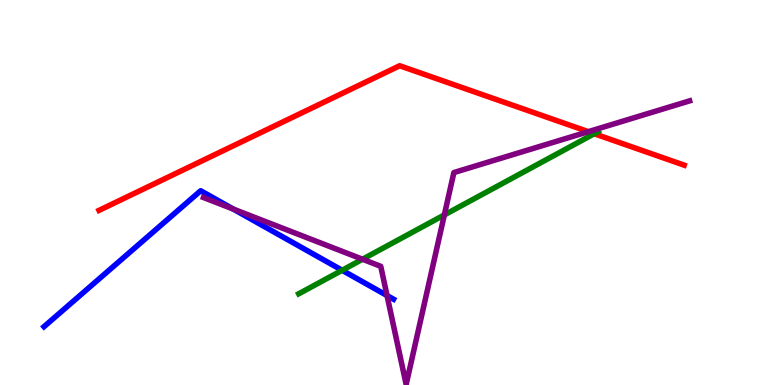[{'lines': ['blue', 'red'], 'intersections': []}, {'lines': ['green', 'red'], 'intersections': [{'x': 7.67, 'y': 6.53}]}, {'lines': ['purple', 'red'], 'intersections': [{'x': 7.59, 'y': 6.58}]}, {'lines': ['blue', 'green'], 'intersections': [{'x': 4.41, 'y': 2.98}]}, {'lines': ['blue', 'purple'], 'intersections': [{'x': 3.01, 'y': 4.57}, {'x': 4.99, 'y': 2.32}]}, {'lines': ['green', 'purple'], 'intersections': [{'x': 4.68, 'y': 3.27}, {'x': 5.73, 'y': 4.42}]}]